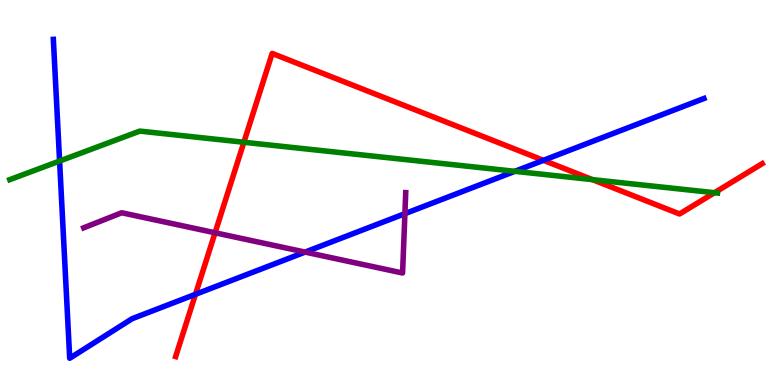[{'lines': ['blue', 'red'], 'intersections': [{'x': 2.52, 'y': 2.36}, {'x': 7.01, 'y': 5.84}]}, {'lines': ['green', 'red'], 'intersections': [{'x': 3.15, 'y': 6.31}, {'x': 7.64, 'y': 5.33}, {'x': 9.22, 'y': 4.99}]}, {'lines': ['purple', 'red'], 'intersections': [{'x': 2.78, 'y': 3.95}]}, {'lines': ['blue', 'green'], 'intersections': [{'x': 0.769, 'y': 5.82}, {'x': 6.64, 'y': 5.55}]}, {'lines': ['blue', 'purple'], 'intersections': [{'x': 3.94, 'y': 3.45}, {'x': 5.22, 'y': 4.45}]}, {'lines': ['green', 'purple'], 'intersections': []}]